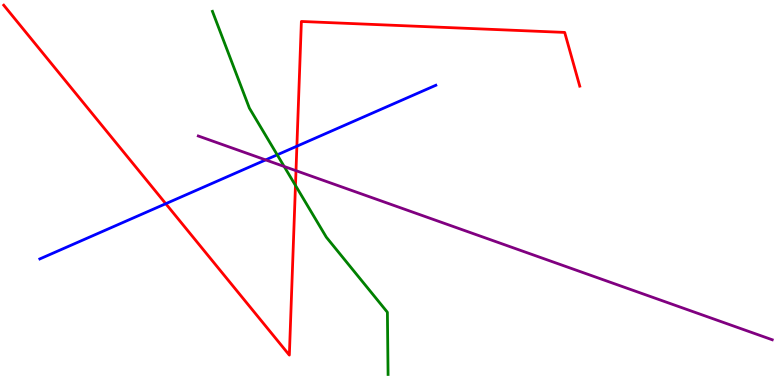[{'lines': ['blue', 'red'], 'intersections': [{'x': 2.14, 'y': 4.71}, {'x': 3.83, 'y': 6.2}]}, {'lines': ['green', 'red'], 'intersections': [{'x': 3.81, 'y': 5.18}]}, {'lines': ['purple', 'red'], 'intersections': [{'x': 3.82, 'y': 5.57}]}, {'lines': ['blue', 'green'], 'intersections': [{'x': 3.58, 'y': 5.98}]}, {'lines': ['blue', 'purple'], 'intersections': [{'x': 3.43, 'y': 5.85}]}, {'lines': ['green', 'purple'], 'intersections': [{'x': 3.67, 'y': 5.68}]}]